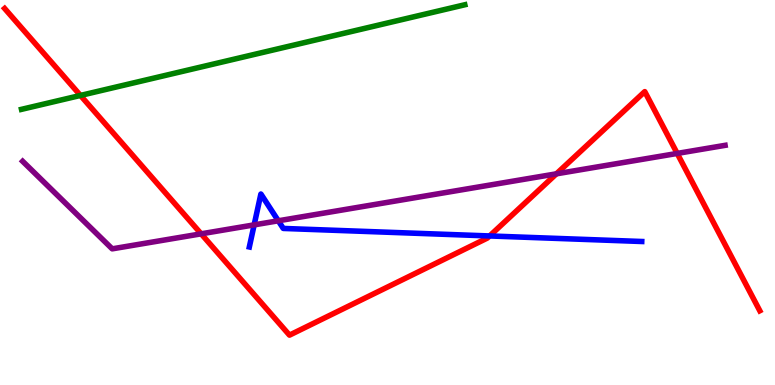[{'lines': ['blue', 'red'], 'intersections': [{'x': 6.32, 'y': 3.87}]}, {'lines': ['green', 'red'], 'intersections': [{'x': 1.04, 'y': 7.52}]}, {'lines': ['purple', 'red'], 'intersections': [{'x': 2.6, 'y': 3.93}, {'x': 7.18, 'y': 5.48}, {'x': 8.74, 'y': 6.01}]}, {'lines': ['blue', 'green'], 'intersections': []}, {'lines': ['blue', 'purple'], 'intersections': [{'x': 3.28, 'y': 4.16}, {'x': 3.59, 'y': 4.27}]}, {'lines': ['green', 'purple'], 'intersections': []}]